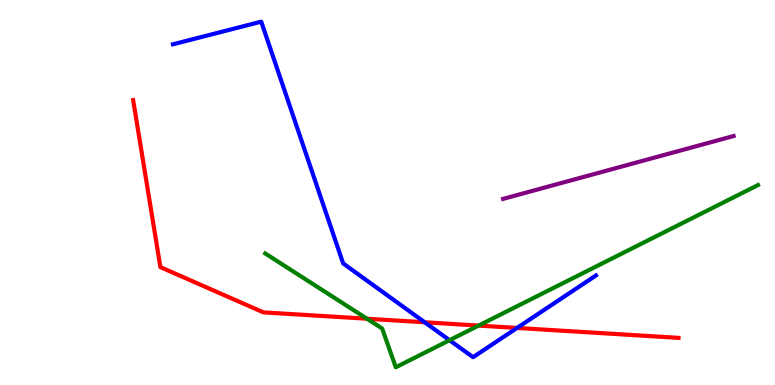[{'lines': ['blue', 'red'], 'intersections': [{'x': 5.48, 'y': 1.63}, {'x': 6.67, 'y': 1.48}]}, {'lines': ['green', 'red'], 'intersections': [{'x': 4.73, 'y': 1.72}, {'x': 6.18, 'y': 1.54}]}, {'lines': ['purple', 'red'], 'intersections': []}, {'lines': ['blue', 'green'], 'intersections': [{'x': 5.8, 'y': 1.16}]}, {'lines': ['blue', 'purple'], 'intersections': []}, {'lines': ['green', 'purple'], 'intersections': []}]